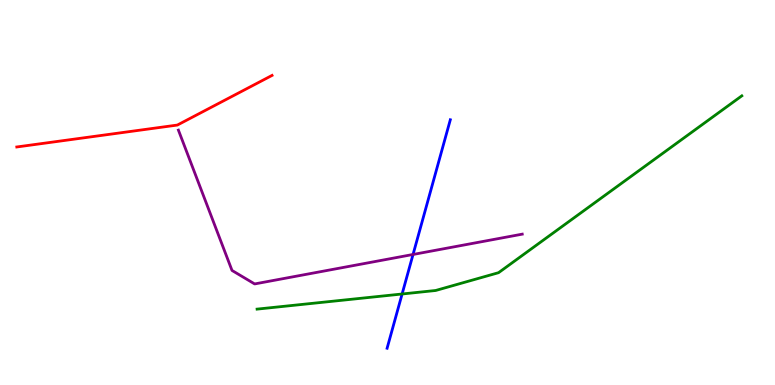[{'lines': ['blue', 'red'], 'intersections': []}, {'lines': ['green', 'red'], 'intersections': []}, {'lines': ['purple', 'red'], 'intersections': []}, {'lines': ['blue', 'green'], 'intersections': [{'x': 5.19, 'y': 2.36}]}, {'lines': ['blue', 'purple'], 'intersections': [{'x': 5.33, 'y': 3.39}]}, {'lines': ['green', 'purple'], 'intersections': []}]